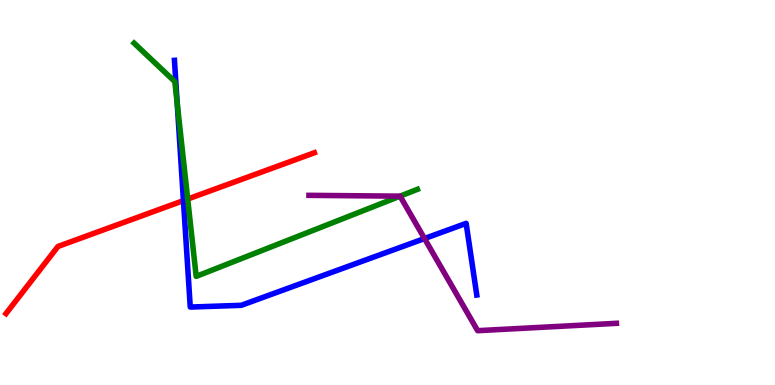[{'lines': ['blue', 'red'], 'intersections': [{'x': 2.37, 'y': 4.79}]}, {'lines': ['green', 'red'], 'intersections': [{'x': 2.42, 'y': 4.83}]}, {'lines': ['purple', 'red'], 'intersections': []}, {'lines': ['blue', 'green'], 'intersections': [{'x': 2.29, 'y': 7.31}]}, {'lines': ['blue', 'purple'], 'intersections': [{'x': 5.48, 'y': 3.8}]}, {'lines': ['green', 'purple'], 'intersections': [{'x': 5.16, 'y': 4.9}]}]